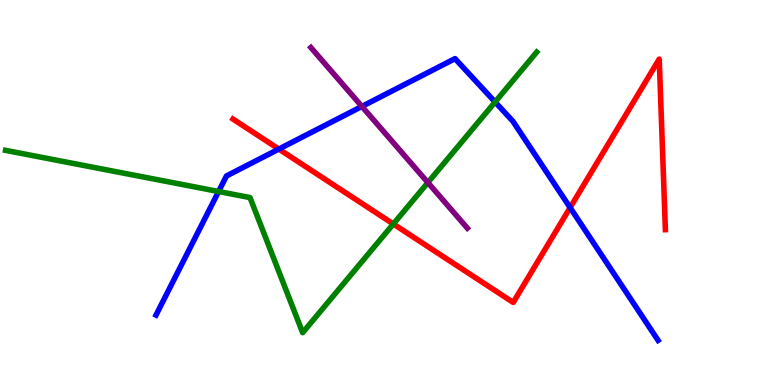[{'lines': ['blue', 'red'], 'intersections': [{'x': 3.6, 'y': 6.13}, {'x': 7.36, 'y': 4.61}]}, {'lines': ['green', 'red'], 'intersections': [{'x': 5.08, 'y': 4.18}]}, {'lines': ['purple', 'red'], 'intersections': []}, {'lines': ['blue', 'green'], 'intersections': [{'x': 2.82, 'y': 5.03}, {'x': 6.39, 'y': 7.35}]}, {'lines': ['blue', 'purple'], 'intersections': [{'x': 4.67, 'y': 7.24}]}, {'lines': ['green', 'purple'], 'intersections': [{'x': 5.52, 'y': 5.26}]}]